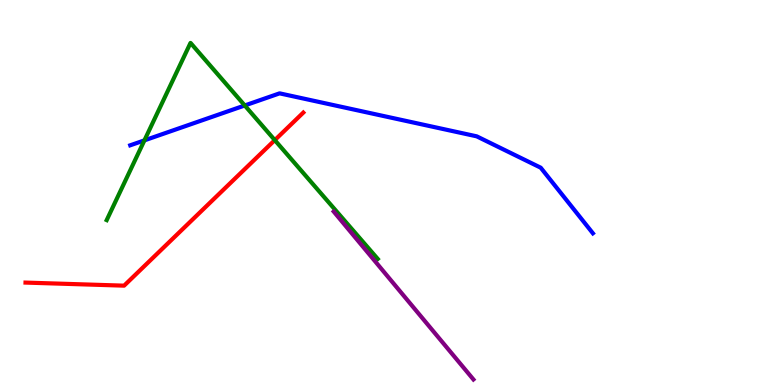[{'lines': ['blue', 'red'], 'intersections': []}, {'lines': ['green', 'red'], 'intersections': [{'x': 3.55, 'y': 6.36}]}, {'lines': ['purple', 'red'], 'intersections': []}, {'lines': ['blue', 'green'], 'intersections': [{'x': 1.86, 'y': 6.35}, {'x': 3.16, 'y': 7.26}]}, {'lines': ['blue', 'purple'], 'intersections': []}, {'lines': ['green', 'purple'], 'intersections': []}]